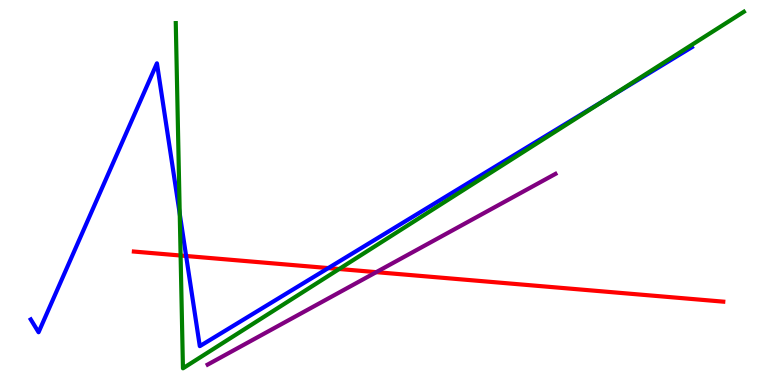[{'lines': ['blue', 'red'], 'intersections': [{'x': 2.4, 'y': 3.35}, {'x': 4.24, 'y': 3.04}]}, {'lines': ['green', 'red'], 'intersections': [{'x': 2.33, 'y': 3.36}, {'x': 4.38, 'y': 3.01}]}, {'lines': ['purple', 'red'], 'intersections': [{'x': 4.85, 'y': 2.93}]}, {'lines': ['blue', 'green'], 'intersections': [{'x': 2.32, 'y': 4.45}, {'x': 7.84, 'y': 7.45}]}, {'lines': ['blue', 'purple'], 'intersections': []}, {'lines': ['green', 'purple'], 'intersections': []}]